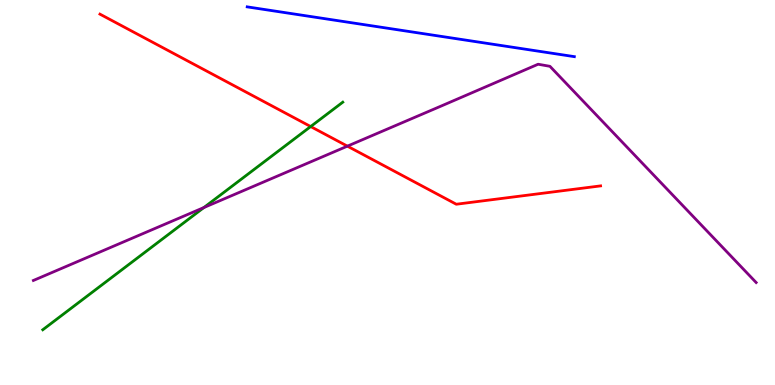[{'lines': ['blue', 'red'], 'intersections': []}, {'lines': ['green', 'red'], 'intersections': [{'x': 4.01, 'y': 6.71}]}, {'lines': ['purple', 'red'], 'intersections': [{'x': 4.48, 'y': 6.2}]}, {'lines': ['blue', 'green'], 'intersections': []}, {'lines': ['blue', 'purple'], 'intersections': []}, {'lines': ['green', 'purple'], 'intersections': [{'x': 2.63, 'y': 4.61}]}]